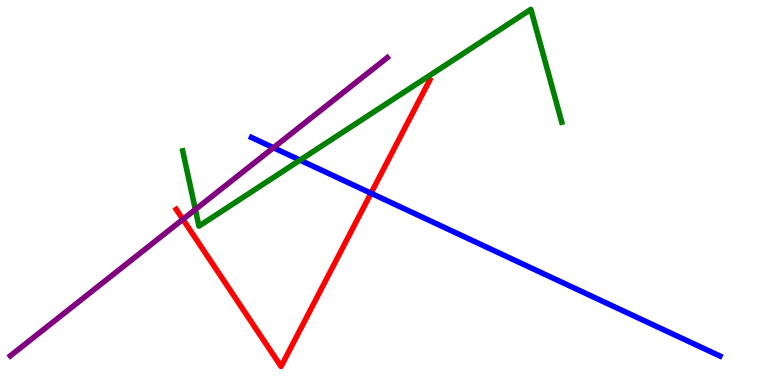[{'lines': ['blue', 'red'], 'intersections': [{'x': 4.79, 'y': 4.98}]}, {'lines': ['green', 'red'], 'intersections': []}, {'lines': ['purple', 'red'], 'intersections': [{'x': 2.36, 'y': 4.3}]}, {'lines': ['blue', 'green'], 'intersections': [{'x': 3.87, 'y': 5.84}]}, {'lines': ['blue', 'purple'], 'intersections': [{'x': 3.53, 'y': 6.16}]}, {'lines': ['green', 'purple'], 'intersections': [{'x': 2.52, 'y': 4.56}]}]